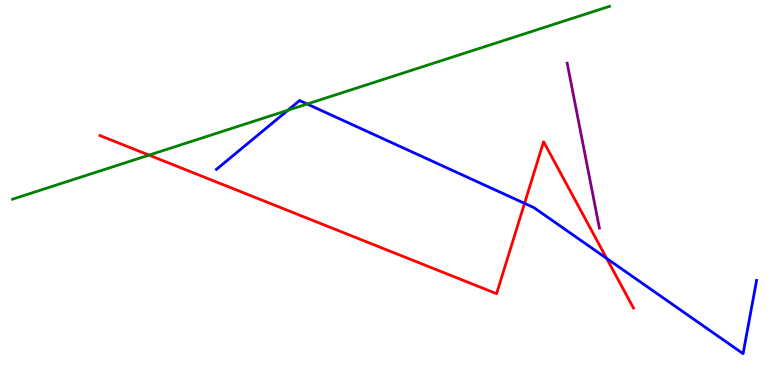[{'lines': ['blue', 'red'], 'intersections': [{'x': 6.77, 'y': 4.72}, {'x': 7.83, 'y': 3.29}]}, {'lines': ['green', 'red'], 'intersections': [{'x': 1.92, 'y': 5.97}]}, {'lines': ['purple', 'red'], 'intersections': []}, {'lines': ['blue', 'green'], 'intersections': [{'x': 3.71, 'y': 7.14}, {'x': 3.96, 'y': 7.3}]}, {'lines': ['blue', 'purple'], 'intersections': []}, {'lines': ['green', 'purple'], 'intersections': []}]